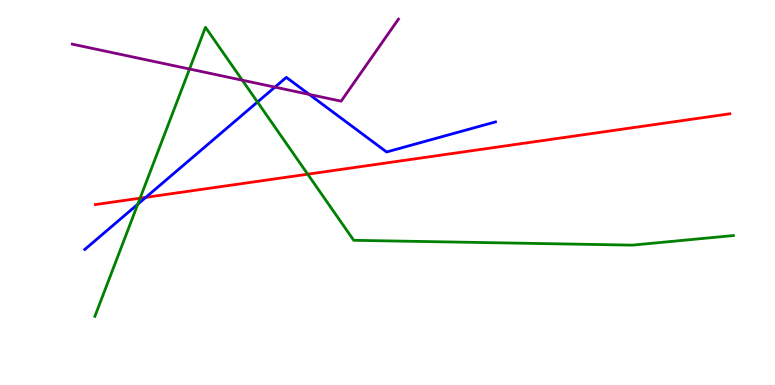[{'lines': ['blue', 'red'], 'intersections': [{'x': 1.88, 'y': 4.87}]}, {'lines': ['green', 'red'], 'intersections': [{'x': 1.81, 'y': 4.85}, {'x': 3.97, 'y': 5.48}]}, {'lines': ['purple', 'red'], 'intersections': []}, {'lines': ['blue', 'green'], 'intersections': [{'x': 1.78, 'y': 4.7}, {'x': 3.32, 'y': 7.35}]}, {'lines': ['blue', 'purple'], 'intersections': [{'x': 3.55, 'y': 7.74}, {'x': 3.99, 'y': 7.55}]}, {'lines': ['green', 'purple'], 'intersections': [{'x': 2.45, 'y': 8.21}, {'x': 3.13, 'y': 7.92}]}]